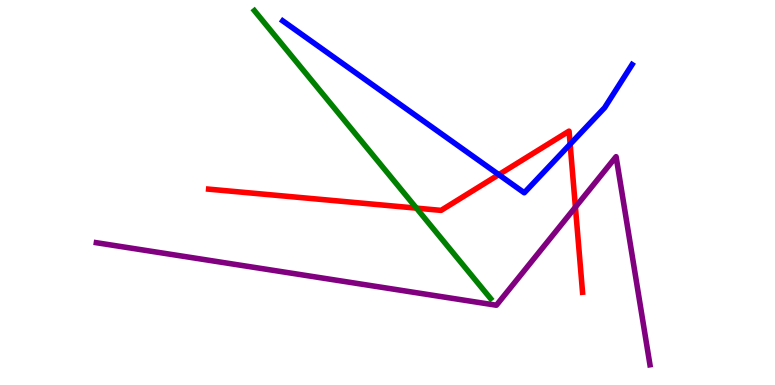[{'lines': ['blue', 'red'], 'intersections': [{'x': 6.44, 'y': 5.46}, {'x': 7.36, 'y': 6.25}]}, {'lines': ['green', 'red'], 'intersections': [{'x': 5.37, 'y': 4.59}]}, {'lines': ['purple', 'red'], 'intersections': [{'x': 7.42, 'y': 4.62}]}, {'lines': ['blue', 'green'], 'intersections': []}, {'lines': ['blue', 'purple'], 'intersections': []}, {'lines': ['green', 'purple'], 'intersections': []}]